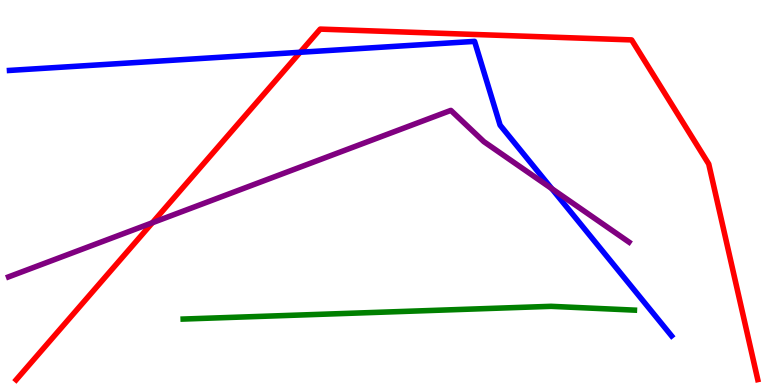[{'lines': ['blue', 'red'], 'intersections': [{'x': 3.87, 'y': 8.64}]}, {'lines': ['green', 'red'], 'intersections': []}, {'lines': ['purple', 'red'], 'intersections': [{'x': 1.97, 'y': 4.21}]}, {'lines': ['blue', 'green'], 'intersections': []}, {'lines': ['blue', 'purple'], 'intersections': [{'x': 7.12, 'y': 5.1}]}, {'lines': ['green', 'purple'], 'intersections': []}]